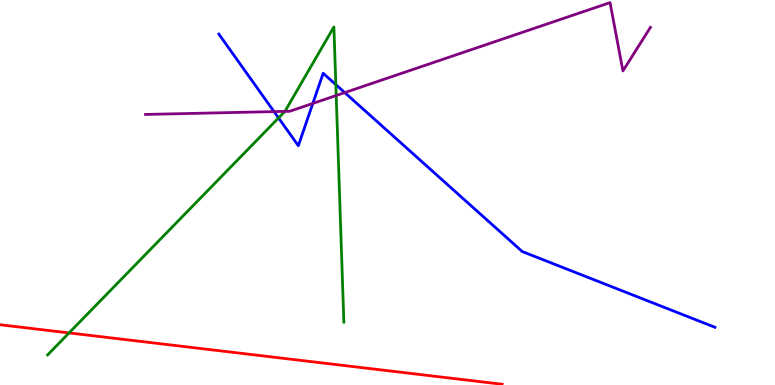[{'lines': ['blue', 'red'], 'intersections': []}, {'lines': ['green', 'red'], 'intersections': [{'x': 0.891, 'y': 1.35}]}, {'lines': ['purple', 'red'], 'intersections': []}, {'lines': ['blue', 'green'], 'intersections': [{'x': 3.59, 'y': 6.94}, {'x': 4.33, 'y': 7.8}]}, {'lines': ['blue', 'purple'], 'intersections': [{'x': 3.54, 'y': 7.1}, {'x': 4.04, 'y': 7.31}, {'x': 4.45, 'y': 7.59}]}, {'lines': ['green', 'purple'], 'intersections': [{'x': 3.68, 'y': 7.11}, {'x': 4.34, 'y': 7.52}]}]